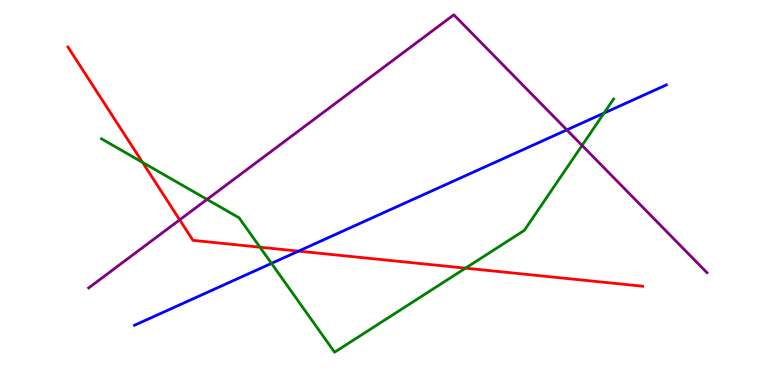[{'lines': ['blue', 'red'], 'intersections': [{'x': 3.85, 'y': 3.48}]}, {'lines': ['green', 'red'], 'intersections': [{'x': 1.84, 'y': 5.78}, {'x': 3.35, 'y': 3.58}, {'x': 6.01, 'y': 3.03}]}, {'lines': ['purple', 'red'], 'intersections': [{'x': 2.32, 'y': 4.29}]}, {'lines': ['blue', 'green'], 'intersections': [{'x': 3.5, 'y': 3.16}, {'x': 7.79, 'y': 7.06}]}, {'lines': ['blue', 'purple'], 'intersections': [{'x': 7.31, 'y': 6.63}]}, {'lines': ['green', 'purple'], 'intersections': [{'x': 2.67, 'y': 4.82}, {'x': 7.51, 'y': 6.22}]}]